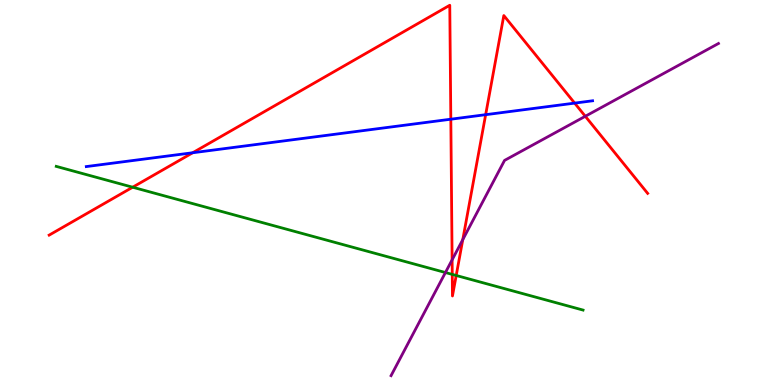[{'lines': ['blue', 'red'], 'intersections': [{'x': 2.49, 'y': 6.03}, {'x': 5.82, 'y': 6.9}, {'x': 6.27, 'y': 7.02}, {'x': 7.41, 'y': 7.32}]}, {'lines': ['green', 'red'], 'intersections': [{'x': 1.71, 'y': 5.14}, {'x': 5.84, 'y': 2.87}, {'x': 5.89, 'y': 2.84}]}, {'lines': ['purple', 'red'], 'intersections': [{'x': 5.83, 'y': 3.25}, {'x': 5.97, 'y': 3.78}, {'x': 7.55, 'y': 6.98}]}, {'lines': ['blue', 'green'], 'intersections': []}, {'lines': ['blue', 'purple'], 'intersections': []}, {'lines': ['green', 'purple'], 'intersections': [{'x': 5.75, 'y': 2.92}]}]